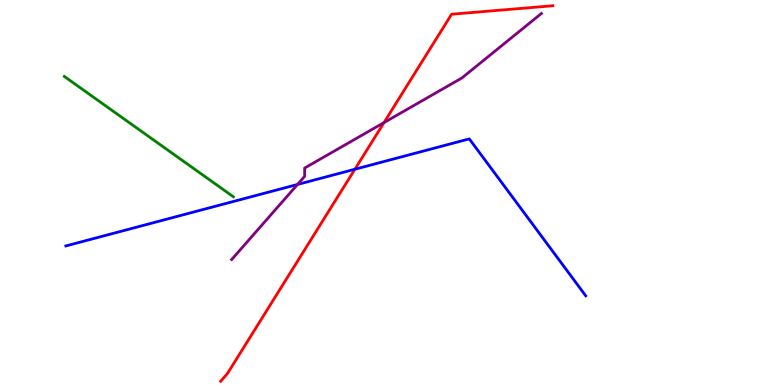[{'lines': ['blue', 'red'], 'intersections': [{'x': 4.58, 'y': 5.6}]}, {'lines': ['green', 'red'], 'intersections': []}, {'lines': ['purple', 'red'], 'intersections': [{'x': 4.95, 'y': 6.82}]}, {'lines': ['blue', 'green'], 'intersections': []}, {'lines': ['blue', 'purple'], 'intersections': [{'x': 3.84, 'y': 5.21}]}, {'lines': ['green', 'purple'], 'intersections': []}]